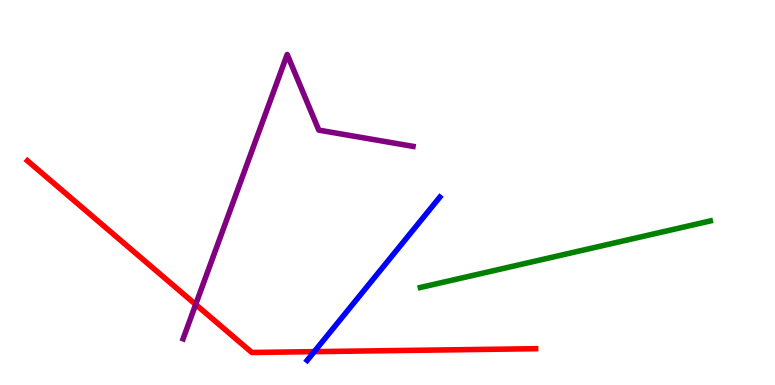[{'lines': ['blue', 'red'], 'intersections': [{'x': 4.05, 'y': 0.866}]}, {'lines': ['green', 'red'], 'intersections': []}, {'lines': ['purple', 'red'], 'intersections': [{'x': 2.52, 'y': 2.09}]}, {'lines': ['blue', 'green'], 'intersections': []}, {'lines': ['blue', 'purple'], 'intersections': []}, {'lines': ['green', 'purple'], 'intersections': []}]